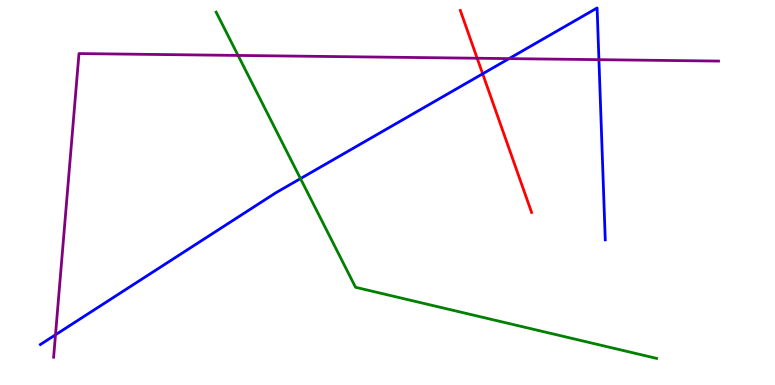[{'lines': ['blue', 'red'], 'intersections': [{'x': 6.23, 'y': 8.08}]}, {'lines': ['green', 'red'], 'intersections': []}, {'lines': ['purple', 'red'], 'intersections': [{'x': 6.16, 'y': 8.49}]}, {'lines': ['blue', 'green'], 'intersections': [{'x': 3.88, 'y': 5.36}]}, {'lines': ['blue', 'purple'], 'intersections': [{'x': 0.716, 'y': 1.3}, {'x': 6.57, 'y': 8.48}, {'x': 7.73, 'y': 8.45}]}, {'lines': ['green', 'purple'], 'intersections': [{'x': 3.07, 'y': 8.56}]}]